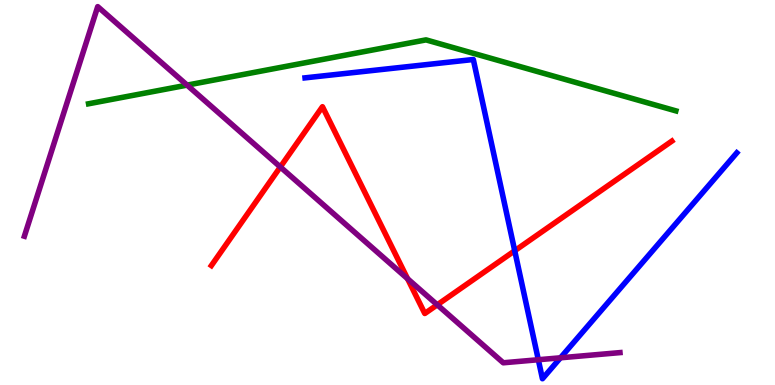[{'lines': ['blue', 'red'], 'intersections': [{'x': 6.64, 'y': 3.49}]}, {'lines': ['green', 'red'], 'intersections': []}, {'lines': ['purple', 'red'], 'intersections': [{'x': 3.62, 'y': 5.66}, {'x': 5.26, 'y': 2.76}, {'x': 5.64, 'y': 2.08}]}, {'lines': ['blue', 'green'], 'intersections': []}, {'lines': ['blue', 'purple'], 'intersections': [{'x': 6.95, 'y': 0.656}, {'x': 7.23, 'y': 0.707}]}, {'lines': ['green', 'purple'], 'intersections': [{'x': 2.41, 'y': 7.79}]}]